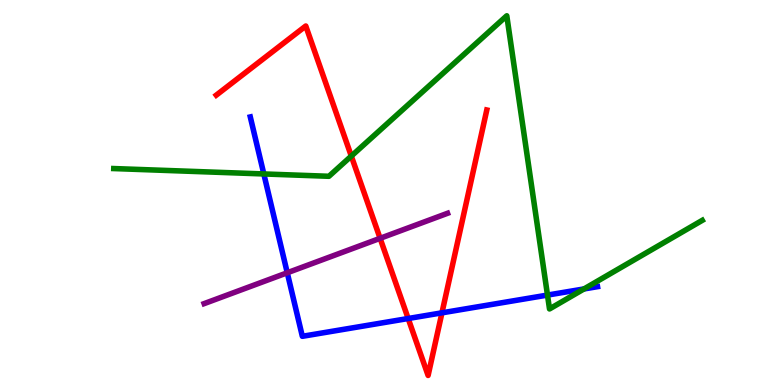[{'lines': ['blue', 'red'], 'intersections': [{'x': 5.27, 'y': 1.73}, {'x': 5.7, 'y': 1.87}]}, {'lines': ['green', 'red'], 'intersections': [{'x': 4.53, 'y': 5.95}]}, {'lines': ['purple', 'red'], 'intersections': [{'x': 4.9, 'y': 3.81}]}, {'lines': ['blue', 'green'], 'intersections': [{'x': 3.4, 'y': 5.48}, {'x': 7.06, 'y': 2.34}, {'x': 7.54, 'y': 2.49}]}, {'lines': ['blue', 'purple'], 'intersections': [{'x': 3.71, 'y': 2.91}]}, {'lines': ['green', 'purple'], 'intersections': []}]